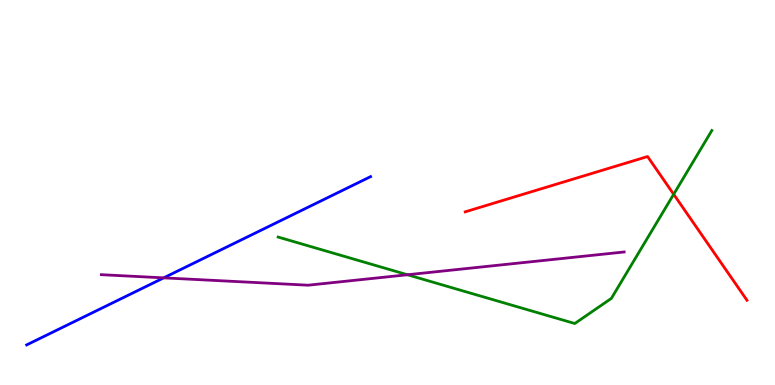[{'lines': ['blue', 'red'], 'intersections': []}, {'lines': ['green', 'red'], 'intersections': [{'x': 8.69, 'y': 4.95}]}, {'lines': ['purple', 'red'], 'intersections': []}, {'lines': ['blue', 'green'], 'intersections': []}, {'lines': ['blue', 'purple'], 'intersections': [{'x': 2.11, 'y': 2.78}]}, {'lines': ['green', 'purple'], 'intersections': [{'x': 5.26, 'y': 2.86}]}]